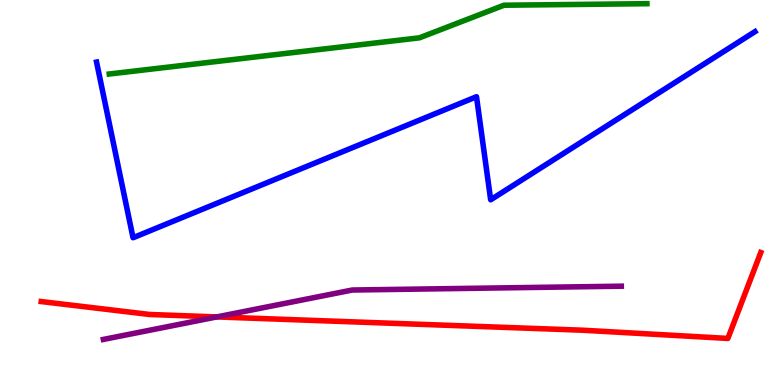[{'lines': ['blue', 'red'], 'intersections': []}, {'lines': ['green', 'red'], 'intersections': []}, {'lines': ['purple', 'red'], 'intersections': [{'x': 2.8, 'y': 1.77}]}, {'lines': ['blue', 'green'], 'intersections': []}, {'lines': ['blue', 'purple'], 'intersections': []}, {'lines': ['green', 'purple'], 'intersections': []}]